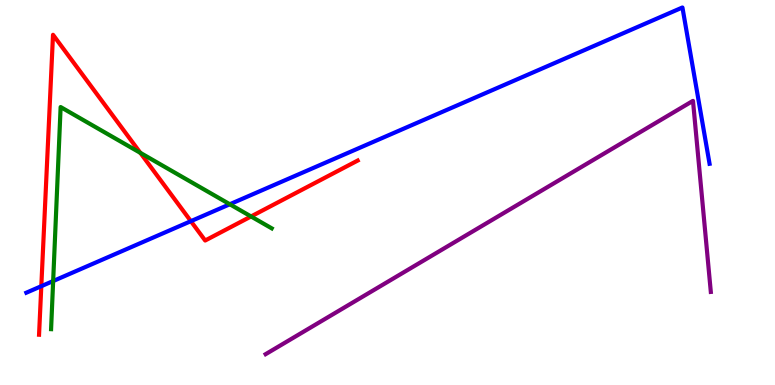[{'lines': ['blue', 'red'], 'intersections': [{'x': 0.533, 'y': 2.57}, {'x': 2.46, 'y': 4.26}]}, {'lines': ['green', 'red'], 'intersections': [{'x': 1.81, 'y': 6.03}, {'x': 3.24, 'y': 4.38}]}, {'lines': ['purple', 'red'], 'intersections': []}, {'lines': ['blue', 'green'], 'intersections': [{'x': 0.686, 'y': 2.7}, {'x': 2.97, 'y': 4.69}]}, {'lines': ['blue', 'purple'], 'intersections': []}, {'lines': ['green', 'purple'], 'intersections': []}]